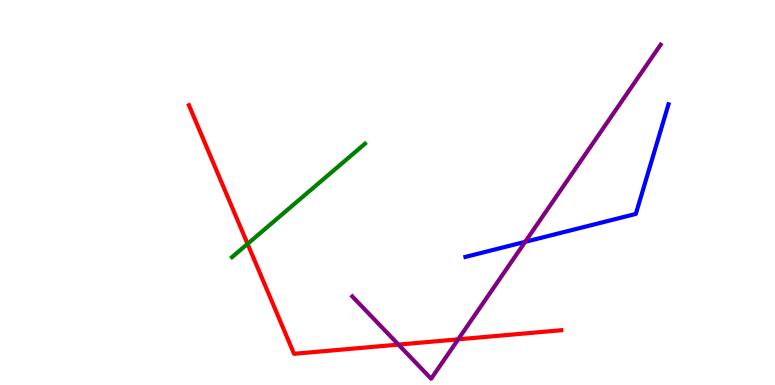[{'lines': ['blue', 'red'], 'intersections': []}, {'lines': ['green', 'red'], 'intersections': [{'x': 3.19, 'y': 3.67}]}, {'lines': ['purple', 'red'], 'intersections': [{'x': 5.14, 'y': 1.05}, {'x': 5.91, 'y': 1.19}]}, {'lines': ['blue', 'green'], 'intersections': []}, {'lines': ['blue', 'purple'], 'intersections': [{'x': 6.78, 'y': 3.72}]}, {'lines': ['green', 'purple'], 'intersections': []}]